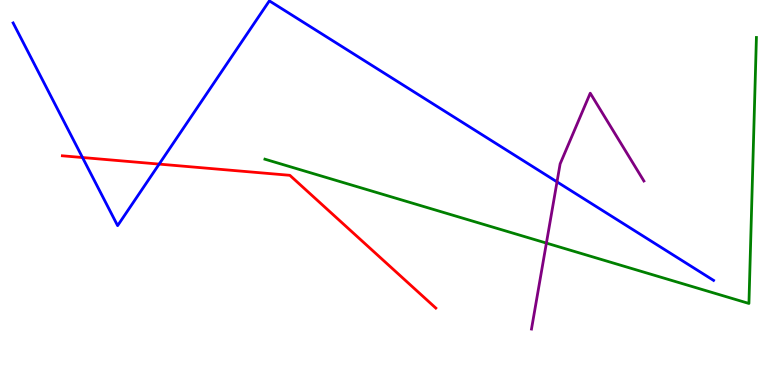[{'lines': ['blue', 'red'], 'intersections': [{'x': 1.06, 'y': 5.91}, {'x': 2.05, 'y': 5.74}]}, {'lines': ['green', 'red'], 'intersections': []}, {'lines': ['purple', 'red'], 'intersections': []}, {'lines': ['blue', 'green'], 'intersections': []}, {'lines': ['blue', 'purple'], 'intersections': [{'x': 7.19, 'y': 5.28}]}, {'lines': ['green', 'purple'], 'intersections': [{'x': 7.05, 'y': 3.69}]}]